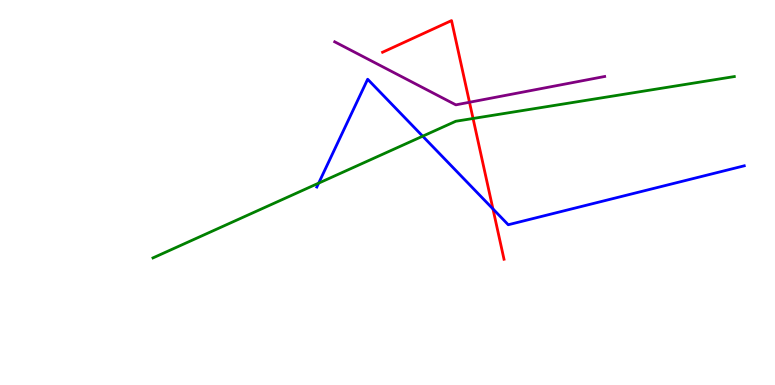[{'lines': ['blue', 'red'], 'intersections': [{'x': 6.36, 'y': 4.57}]}, {'lines': ['green', 'red'], 'intersections': [{'x': 6.1, 'y': 6.92}]}, {'lines': ['purple', 'red'], 'intersections': [{'x': 6.06, 'y': 7.34}]}, {'lines': ['blue', 'green'], 'intersections': [{'x': 4.11, 'y': 5.24}, {'x': 5.45, 'y': 6.46}]}, {'lines': ['blue', 'purple'], 'intersections': []}, {'lines': ['green', 'purple'], 'intersections': []}]